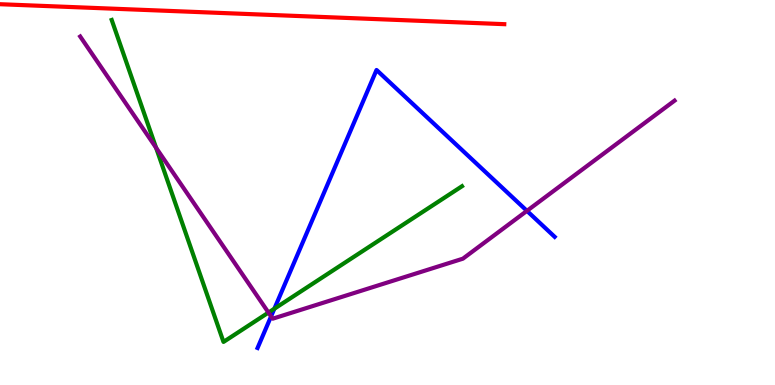[{'lines': ['blue', 'red'], 'intersections': []}, {'lines': ['green', 'red'], 'intersections': []}, {'lines': ['purple', 'red'], 'intersections': []}, {'lines': ['blue', 'green'], 'intersections': [{'x': 3.54, 'y': 1.98}]}, {'lines': ['blue', 'purple'], 'intersections': [{'x': 3.5, 'y': 1.78}, {'x': 6.8, 'y': 4.52}]}, {'lines': ['green', 'purple'], 'intersections': [{'x': 2.01, 'y': 6.16}, {'x': 3.46, 'y': 1.88}]}]